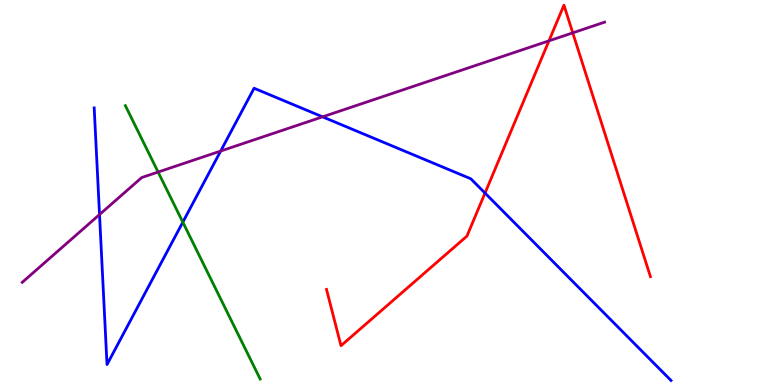[{'lines': ['blue', 'red'], 'intersections': [{'x': 6.26, 'y': 4.99}]}, {'lines': ['green', 'red'], 'intersections': []}, {'lines': ['purple', 'red'], 'intersections': [{'x': 7.08, 'y': 8.94}, {'x': 7.39, 'y': 9.15}]}, {'lines': ['blue', 'green'], 'intersections': [{'x': 2.36, 'y': 4.23}]}, {'lines': ['blue', 'purple'], 'intersections': [{'x': 1.28, 'y': 4.43}, {'x': 2.85, 'y': 6.08}, {'x': 4.16, 'y': 6.97}]}, {'lines': ['green', 'purple'], 'intersections': [{'x': 2.04, 'y': 5.53}]}]